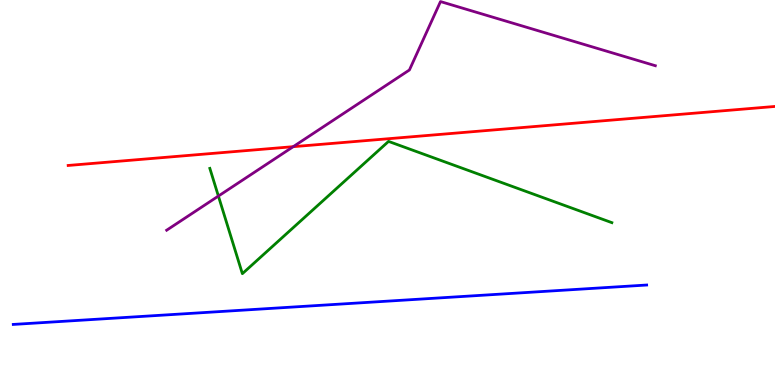[{'lines': ['blue', 'red'], 'intersections': []}, {'lines': ['green', 'red'], 'intersections': []}, {'lines': ['purple', 'red'], 'intersections': [{'x': 3.78, 'y': 6.19}]}, {'lines': ['blue', 'green'], 'intersections': []}, {'lines': ['blue', 'purple'], 'intersections': []}, {'lines': ['green', 'purple'], 'intersections': [{'x': 2.82, 'y': 4.91}]}]